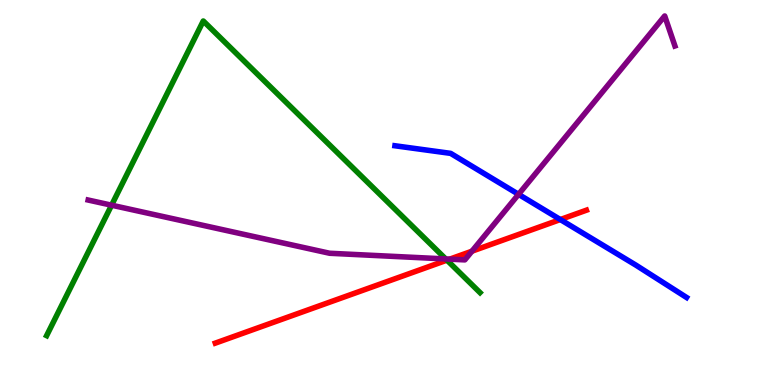[{'lines': ['blue', 'red'], 'intersections': [{'x': 7.23, 'y': 4.3}]}, {'lines': ['green', 'red'], 'intersections': [{'x': 5.77, 'y': 3.24}]}, {'lines': ['purple', 'red'], 'intersections': [{'x': 5.8, 'y': 3.27}, {'x': 6.09, 'y': 3.48}]}, {'lines': ['blue', 'green'], 'intersections': []}, {'lines': ['blue', 'purple'], 'intersections': [{'x': 6.69, 'y': 4.95}]}, {'lines': ['green', 'purple'], 'intersections': [{'x': 1.44, 'y': 4.67}, {'x': 5.75, 'y': 3.27}]}]